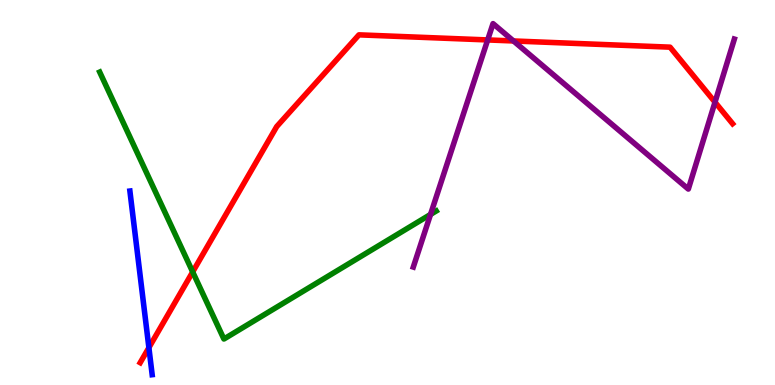[{'lines': ['blue', 'red'], 'intersections': [{'x': 1.92, 'y': 0.97}]}, {'lines': ['green', 'red'], 'intersections': [{'x': 2.49, 'y': 2.94}]}, {'lines': ['purple', 'red'], 'intersections': [{'x': 6.29, 'y': 8.96}, {'x': 6.63, 'y': 8.94}, {'x': 9.23, 'y': 7.35}]}, {'lines': ['blue', 'green'], 'intersections': []}, {'lines': ['blue', 'purple'], 'intersections': []}, {'lines': ['green', 'purple'], 'intersections': [{'x': 5.56, 'y': 4.43}]}]